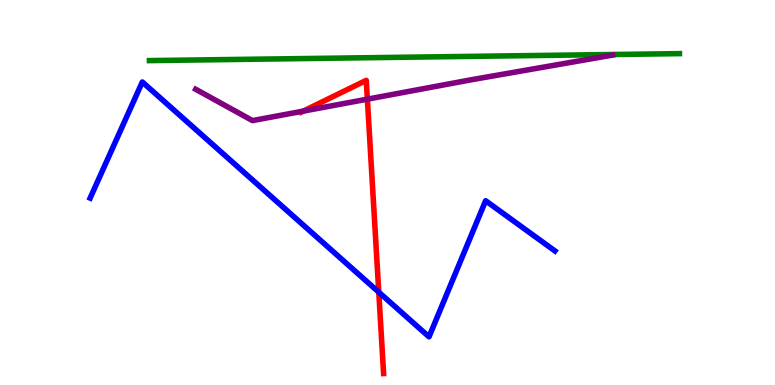[{'lines': ['blue', 'red'], 'intersections': [{'x': 4.89, 'y': 2.41}]}, {'lines': ['green', 'red'], 'intersections': []}, {'lines': ['purple', 'red'], 'intersections': [{'x': 3.91, 'y': 7.11}, {'x': 4.74, 'y': 7.42}]}, {'lines': ['blue', 'green'], 'intersections': []}, {'lines': ['blue', 'purple'], 'intersections': []}, {'lines': ['green', 'purple'], 'intersections': []}]